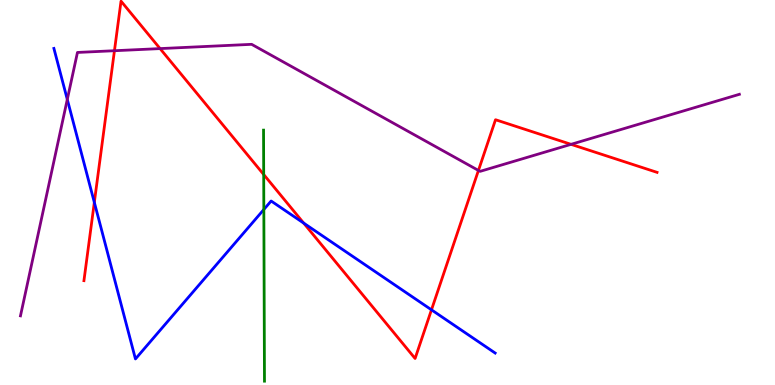[{'lines': ['blue', 'red'], 'intersections': [{'x': 1.22, 'y': 4.74}, {'x': 3.92, 'y': 4.21}, {'x': 5.57, 'y': 1.95}]}, {'lines': ['green', 'red'], 'intersections': [{'x': 3.4, 'y': 5.47}]}, {'lines': ['purple', 'red'], 'intersections': [{'x': 1.48, 'y': 8.68}, {'x': 2.07, 'y': 8.74}, {'x': 6.17, 'y': 5.57}, {'x': 7.37, 'y': 6.25}]}, {'lines': ['blue', 'green'], 'intersections': [{'x': 3.4, 'y': 4.56}]}, {'lines': ['blue', 'purple'], 'intersections': [{'x': 0.868, 'y': 7.42}]}, {'lines': ['green', 'purple'], 'intersections': []}]